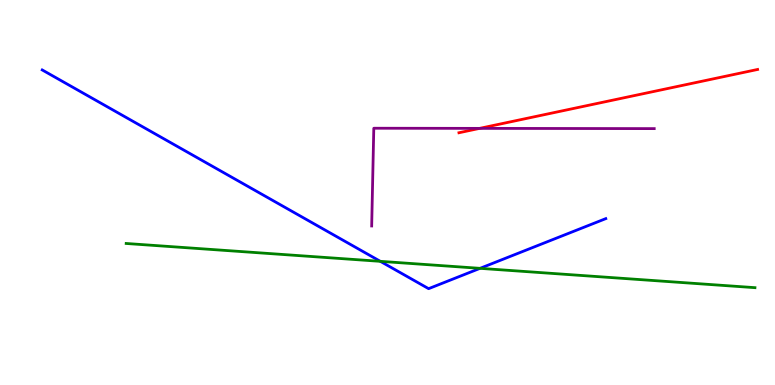[{'lines': ['blue', 'red'], 'intersections': []}, {'lines': ['green', 'red'], 'intersections': []}, {'lines': ['purple', 'red'], 'intersections': [{'x': 6.19, 'y': 6.67}]}, {'lines': ['blue', 'green'], 'intersections': [{'x': 4.91, 'y': 3.21}, {'x': 6.19, 'y': 3.03}]}, {'lines': ['blue', 'purple'], 'intersections': []}, {'lines': ['green', 'purple'], 'intersections': []}]